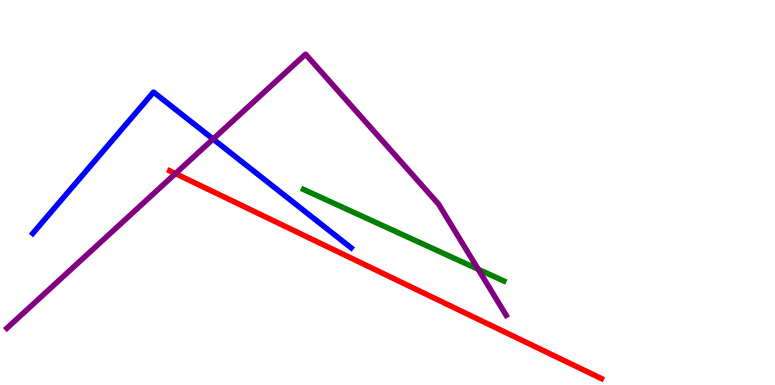[{'lines': ['blue', 'red'], 'intersections': []}, {'lines': ['green', 'red'], 'intersections': []}, {'lines': ['purple', 'red'], 'intersections': [{'x': 2.26, 'y': 5.49}]}, {'lines': ['blue', 'green'], 'intersections': []}, {'lines': ['blue', 'purple'], 'intersections': [{'x': 2.75, 'y': 6.39}]}, {'lines': ['green', 'purple'], 'intersections': [{'x': 6.17, 'y': 3.01}]}]